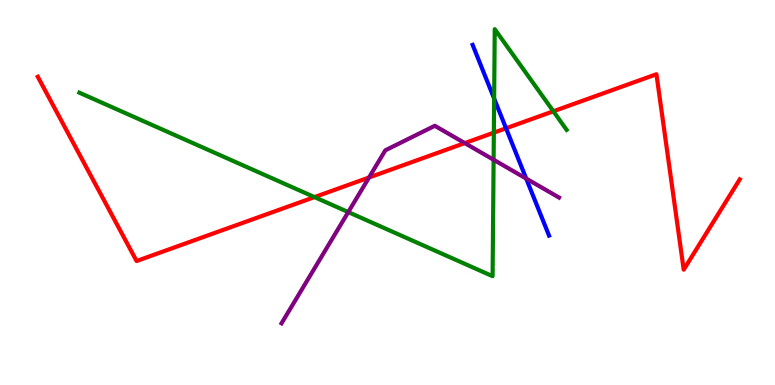[{'lines': ['blue', 'red'], 'intersections': [{'x': 6.53, 'y': 6.67}]}, {'lines': ['green', 'red'], 'intersections': [{'x': 4.06, 'y': 4.88}, {'x': 6.37, 'y': 6.55}, {'x': 7.14, 'y': 7.11}]}, {'lines': ['purple', 'red'], 'intersections': [{'x': 4.76, 'y': 5.39}, {'x': 6.0, 'y': 6.28}]}, {'lines': ['blue', 'green'], 'intersections': [{'x': 6.38, 'y': 7.44}]}, {'lines': ['blue', 'purple'], 'intersections': [{'x': 6.79, 'y': 5.36}]}, {'lines': ['green', 'purple'], 'intersections': [{'x': 4.49, 'y': 4.49}, {'x': 6.37, 'y': 5.85}]}]